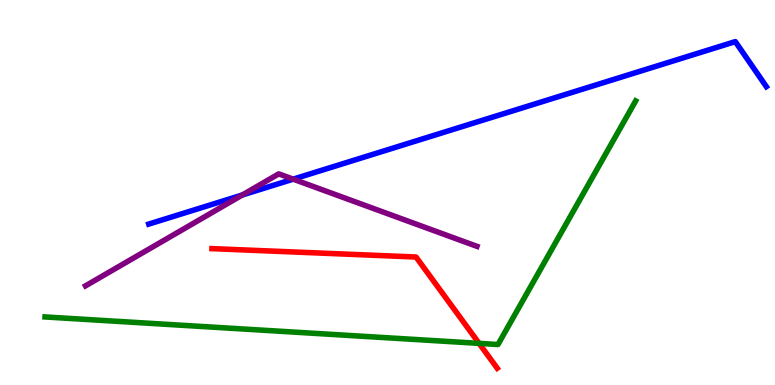[{'lines': ['blue', 'red'], 'intersections': []}, {'lines': ['green', 'red'], 'intersections': [{'x': 6.18, 'y': 1.08}]}, {'lines': ['purple', 'red'], 'intersections': []}, {'lines': ['blue', 'green'], 'intersections': []}, {'lines': ['blue', 'purple'], 'intersections': [{'x': 3.13, 'y': 4.94}, {'x': 3.78, 'y': 5.35}]}, {'lines': ['green', 'purple'], 'intersections': []}]